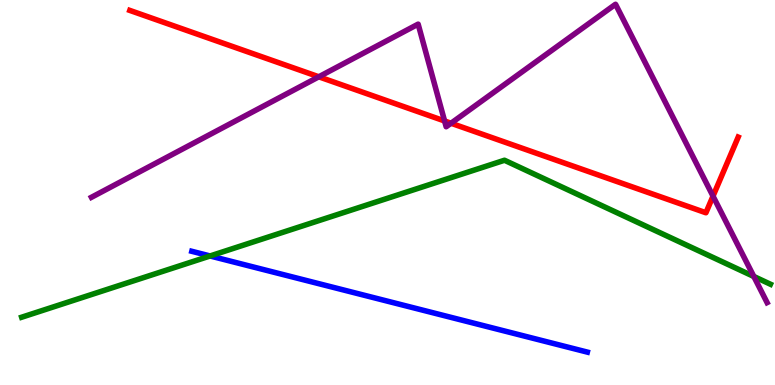[{'lines': ['blue', 'red'], 'intersections': []}, {'lines': ['green', 'red'], 'intersections': []}, {'lines': ['purple', 'red'], 'intersections': [{'x': 4.11, 'y': 8.01}, {'x': 5.74, 'y': 6.86}, {'x': 5.82, 'y': 6.8}, {'x': 9.2, 'y': 4.91}]}, {'lines': ['blue', 'green'], 'intersections': [{'x': 2.71, 'y': 3.35}]}, {'lines': ['blue', 'purple'], 'intersections': []}, {'lines': ['green', 'purple'], 'intersections': [{'x': 9.73, 'y': 2.82}]}]